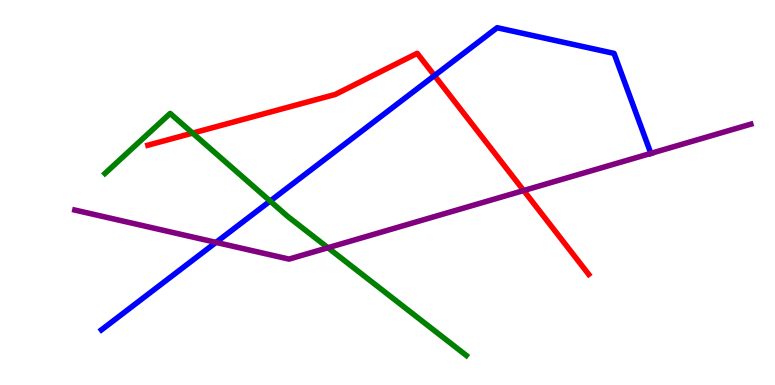[{'lines': ['blue', 'red'], 'intersections': [{'x': 5.61, 'y': 8.04}]}, {'lines': ['green', 'red'], 'intersections': [{'x': 2.49, 'y': 6.54}]}, {'lines': ['purple', 'red'], 'intersections': [{'x': 6.76, 'y': 5.05}]}, {'lines': ['blue', 'green'], 'intersections': [{'x': 3.49, 'y': 4.78}]}, {'lines': ['blue', 'purple'], 'intersections': [{'x': 2.79, 'y': 3.7}, {'x': 8.4, 'y': 6.02}]}, {'lines': ['green', 'purple'], 'intersections': [{'x': 4.23, 'y': 3.57}]}]